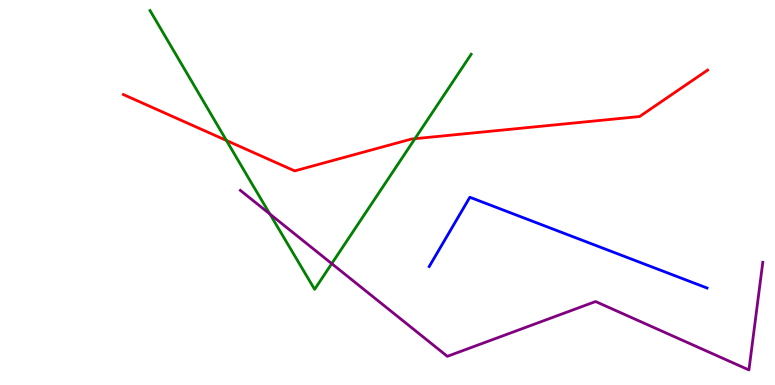[{'lines': ['blue', 'red'], 'intersections': []}, {'lines': ['green', 'red'], 'intersections': [{'x': 2.92, 'y': 6.35}, {'x': 5.35, 'y': 6.4}]}, {'lines': ['purple', 'red'], 'intersections': []}, {'lines': ['blue', 'green'], 'intersections': []}, {'lines': ['blue', 'purple'], 'intersections': []}, {'lines': ['green', 'purple'], 'intersections': [{'x': 3.48, 'y': 4.44}, {'x': 4.28, 'y': 3.15}]}]